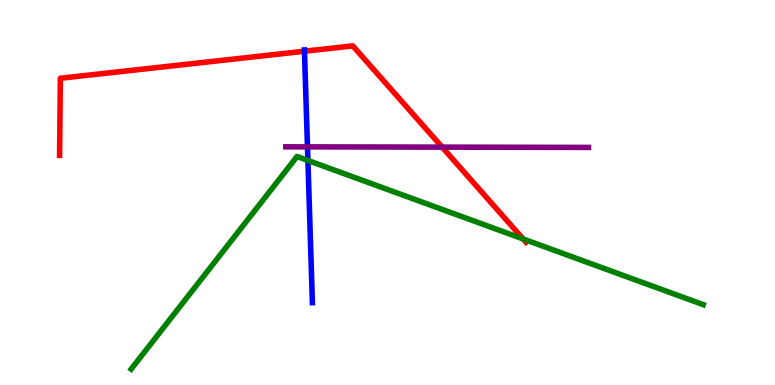[{'lines': ['blue', 'red'], 'intersections': [{'x': 3.93, 'y': 8.67}]}, {'lines': ['green', 'red'], 'intersections': [{'x': 6.75, 'y': 3.79}]}, {'lines': ['purple', 'red'], 'intersections': [{'x': 5.7, 'y': 6.18}]}, {'lines': ['blue', 'green'], 'intersections': [{'x': 3.97, 'y': 5.83}]}, {'lines': ['blue', 'purple'], 'intersections': [{'x': 3.97, 'y': 6.19}]}, {'lines': ['green', 'purple'], 'intersections': []}]